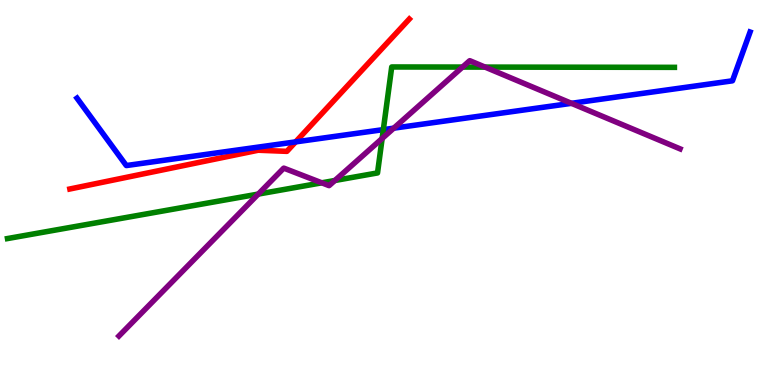[{'lines': ['blue', 'red'], 'intersections': [{'x': 3.81, 'y': 6.31}]}, {'lines': ['green', 'red'], 'intersections': []}, {'lines': ['purple', 'red'], 'intersections': []}, {'lines': ['blue', 'green'], 'intersections': [{'x': 4.95, 'y': 6.63}]}, {'lines': ['blue', 'purple'], 'intersections': [{'x': 5.08, 'y': 6.67}, {'x': 7.37, 'y': 7.32}]}, {'lines': ['green', 'purple'], 'intersections': [{'x': 3.33, 'y': 4.96}, {'x': 4.15, 'y': 5.25}, {'x': 4.32, 'y': 5.31}, {'x': 4.93, 'y': 6.4}, {'x': 5.97, 'y': 8.26}, {'x': 6.26, 'y': 8.26}]}]